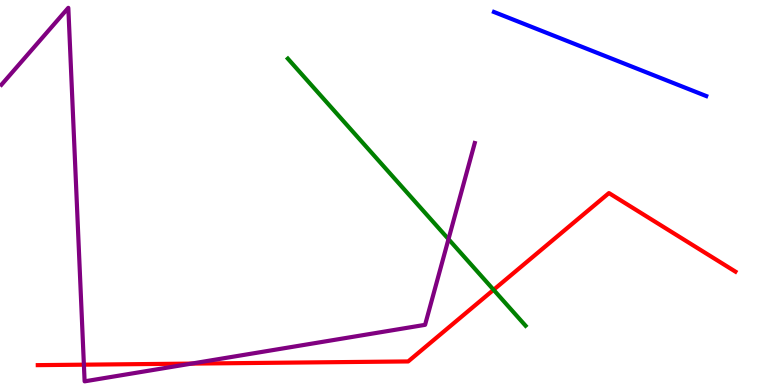[{'lines': ['blue', 'red'], 'intersections': []}, {'lines': ['green', 'red'], 'intersections': [{'x': 6.37, 'y': 2.47}]}, {'lines': ['purple', 'red'], 'intersections': [{'x': 1.08, 'y': 0.528}, {'x': 2.47, 'y': 0.556}]}, {'lines': ['blue', 'green'], 'intersections': []}, {'lines': ['blue', 'purple'], 'intersections': []}, {'lines': ['green', 'purple'], 'intersections': [{'x': 5.79, 'y': 3.79}]}]